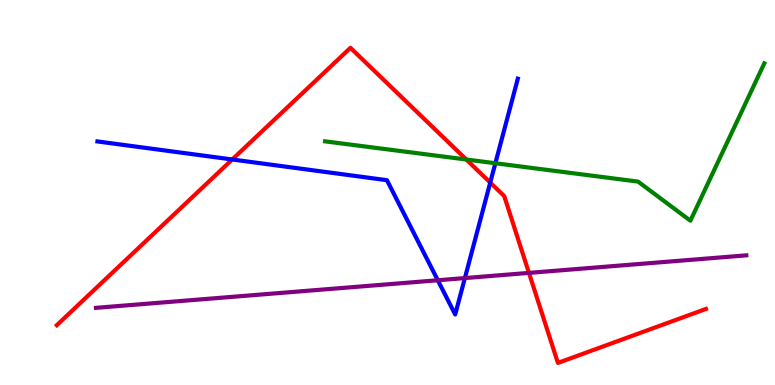[{'lines': ['blue', 'red'], 'intersections': [{'x': 3.0, 'y': 5.86}, {'x': 6.33, 'y': 5.26}]}, {'lines': ['green', 'red'], 'intersections': [{'x': 6.02, 'y': 5.86}]}, {'lines': ['purple', 'red'], 'intersections': [{'x': 6.83, 'y': 2.91}]}, {'lines': ['blue', 'green'], 'intersections': [{'x': 6.39, 'y': 5.76}]}, {'lines': ['blue', 'purple'], 'intersections': [{'x': 5.65, 'y': 2.72}, {'x': 6.0, 'y': 2.78}]}, {'lines': ['green', 'purple'], 'intersections': []}]